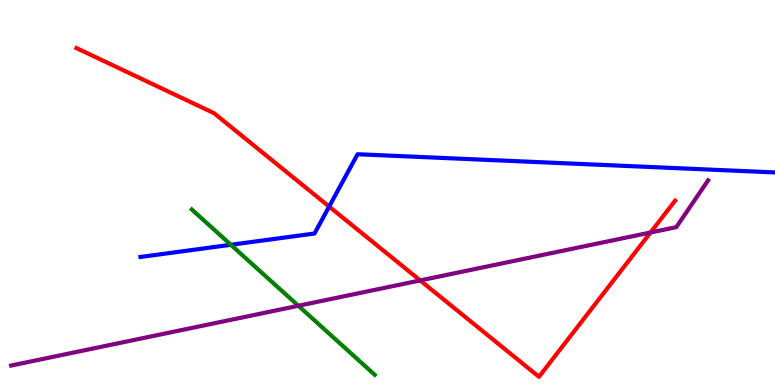[{'lines': ['blue', 'red'], 'intersections': [{'x': 4.25, 'y': 4.63}]}, {'lines': ['green', 'red'], 'intersections': []}, {'lines': ['purple', 'red'], 'intersections': [{'x': 5.42, 'y': 2.72}, {'x': 8.39, 'y': 3.96}]}, {'lines': ['blue', 'green'], 'intersections': [{'x': 2.98, 'y': 3.64}]}, {'lines': ['blue', 'purple'], 'intersections': []}, {'lines': ['green', 'purple'], 'intersections': [{'x': 3.85, 'y': 2.06}]}]